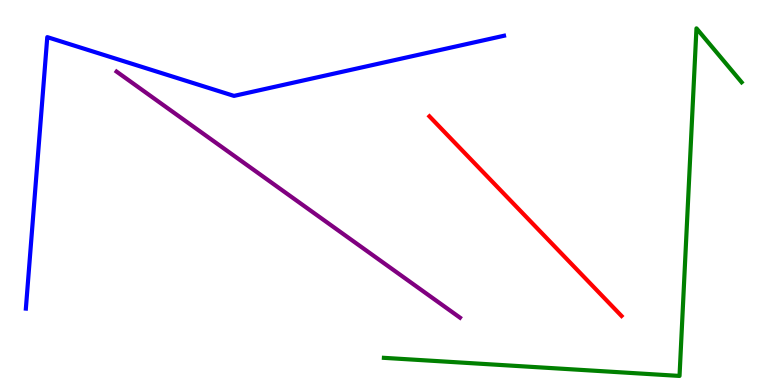[{'lines': ['blue', 'red'], 'intersections': []}, {'lines': ['green', 'red'], 'intersections': []}, {'lines': ['purple', 'red'], 'intersections': []}, {'lines': ['blue', 'green'], 'intersections': []}, {'lines': ['blue', 'purple'], 'intersections': []}, {'lines': ['green', 'purple'], 'intersections': []}]